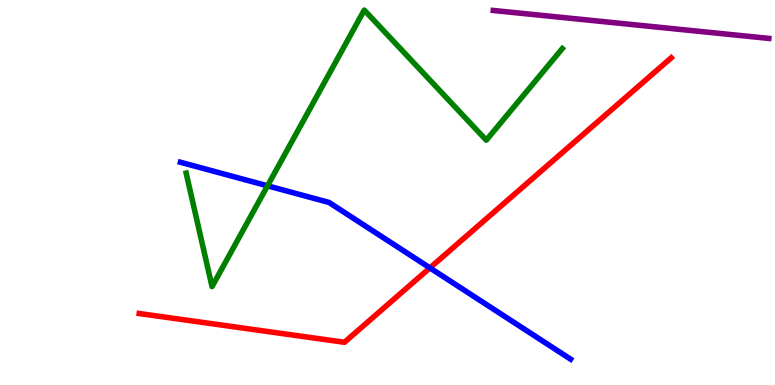[{'lines': ['blue', 'red'], 'intersections': [{'x': 5.55, 'y': 3.04}]}, {'lines': ['green', 'red'], 'intersections': []}, {'lines': ['purple', 'red'], 'intersections': []}, {'lines': ['blue', 'green'], 'intersections': [{'x': 3.45, 'y': 5.17}]}, {'lines': ['blue', 'purple'], 'intersections': []}, {'lines': ['green', 'purple'], 'intersections': []}]